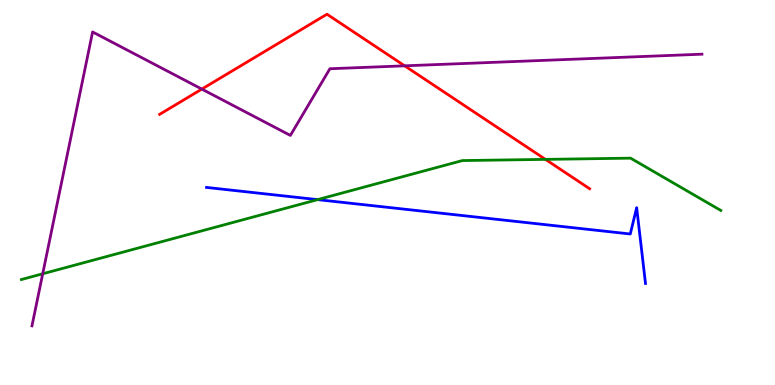[{'lines': ['blue', 'red'], 'intersections': []}, {'lines': ['green', 'red'], 'intersections': [{'x': 7.04, 'y': 5.86}]}, {'lines': ['purple', 'red'], 'intersections': [{'x': 2.6, 'y': 7.69}, {'x': 5.22, 'y': 8.29}]}, {'lines': ['blue', 'green'], 'intersections': [{'x': 4.1, 'y': 4.81}]}, {'lines': ['blue', 'purple'], 'intersections': []}, {'lines': ['green', 'purple'], 'intersections': [{'x': 0.551, 'y': 2.89}]}]